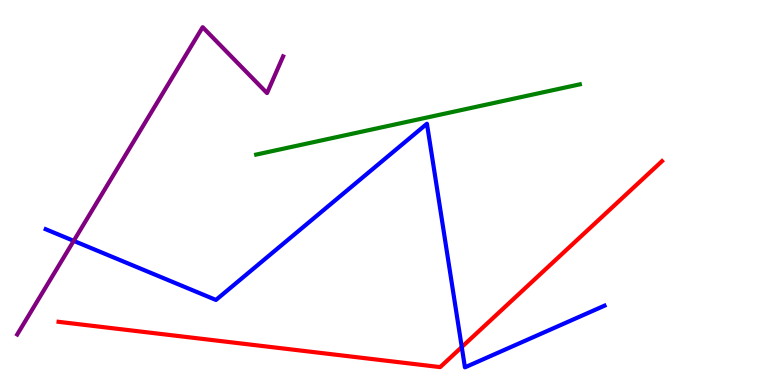[{'lines': ['blue', 'red'], 'intersections': [{'x': 5.96, 'y': 0.986}]}, {'lines': ['green', 'red'], 'intersections': []}, {'lines': ['purple', 'red'], 'intersections': []}, {'lines': ['blue', 'green'], 'intersections': []}, {'lines': ['blue', 'purple'], 'intersections': [{'x': 0.951, 'y': 3.74}]}, {'lines': ['green', 'purple'], 'intersections': []}]